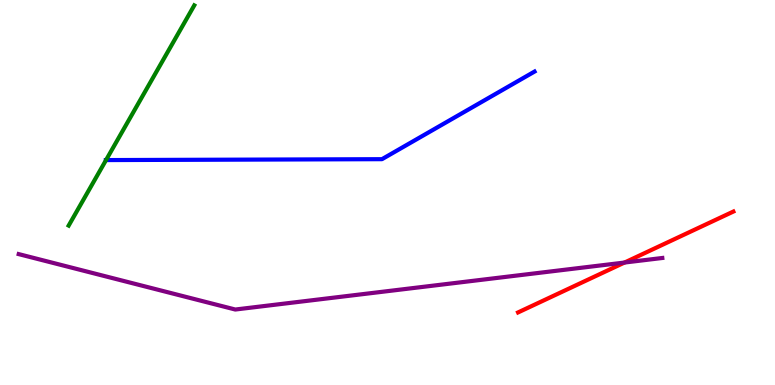[{'lines': ['blue', 'red'], 'intersections': []}, {'lines': ['green', 'red'], 'intersections': []}, {'lines': ['purple', 'red'], 'intersections': [{'x': 8.06, 'y': 3.18}]}, {'lines': ['blue', 'green'], 'intersections': [{'x': 1.37, 'y': 5.84}]}, {'lines': ['blue', 'purple'], 'intersections': []}, {'lines': ['green', 'purple'], 'intersections': []}]